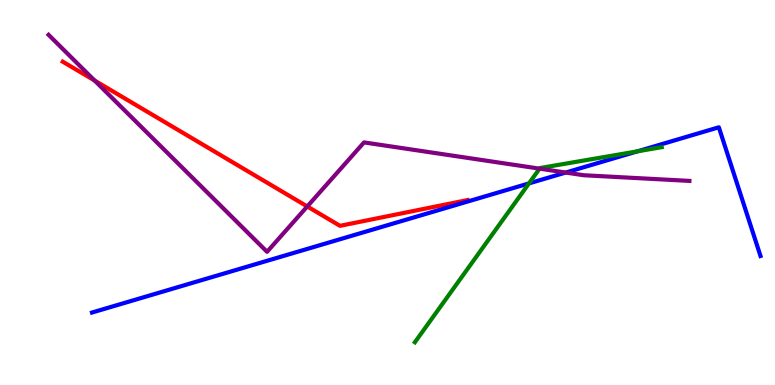[{'lines': ['blue', 'red'], 'intersections': []}, {'lines': ['green', 'red'], 'intersections': []}, {'lines': ['purple', 'red'], 'intersections': [{'x': 1.22, 'y': 7.91}, {'x': 3.96, 'y': 4.64}]}, {'lines': ['blue', 'green'], 'intersections': [{'x': 6.83, 'y': 5.24}, {'x': 8.23, 'y': 6.07}]}, {'lines': ['blue', 'purple'], 'intersections': [{'x': 7.3, 'y': 5.52}]}, {'lines': ['green', 'purple'], 'intersections': [{'x': 6.96, 'y': 5.62}]}]